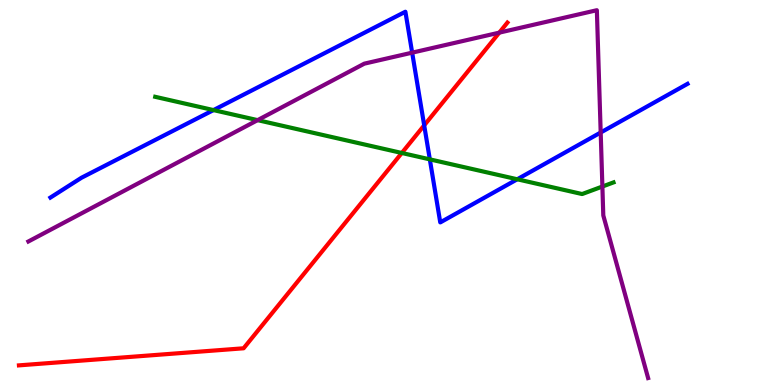[{'lines': ['blue', 'red'], 'intersections': [{'x': 5.47, 'y': 6.74}]}, {'lines': ['green', 'red'], 'intersections': [{'x': 5.18, 'y': 6.03}]}, {'lines': ['purple', 'red'], 'intersections': [{'x': 6.44, 'y': 9.15}]}, {'lines': ['blue', 'green'], 'intersections': [{'x': 2.75, 'y': 7.14}, {'x': 5.55, 'y': 5.86}, {'x': 6.67, 'y': 5.34}]}, {'lines': ['blue', 'purple'], 'intersections': [{'x': 5.32, 'y': 8.63}, {'x': 7.75, 'y': 6.56}]}, {'lines': ['green', 'purple'], 'intersections': [{'x': 3.32, 'y': 6.88}, {'x': 7.77, 'y': 5.16}]}]